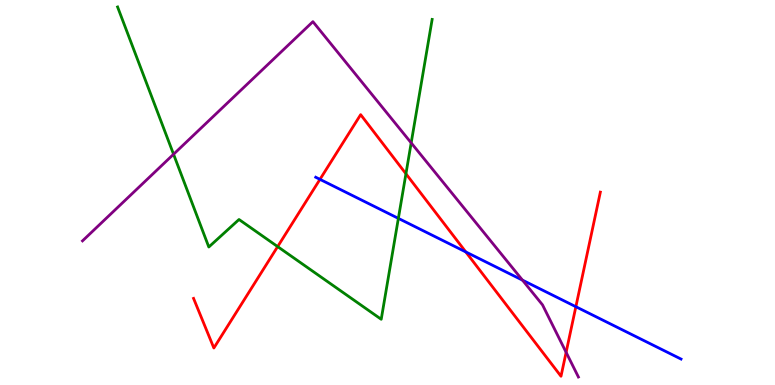[{'lines': ['blue', 'red'], 'intersections': [{'x': 4.13, 'y': 5.34}, {'x': 6.01, 'y': 3.46}, {'x': 7.43, 'y': 2.03}]}, {'lines': ['green', 'red'], 'intersections': [{'x': 3.58, 'y': 3.59}, {'x': 5.24, 'y': 5.49}]}, {'lines': ['purple', 'red'], 'intersections': [{'x': 7.3, 'y': 0.849}]}, {'lines': ['blue', 'green'], 'intersections': [{'x': 5.14, 'y': 4.33}]}, {'lines': ['blue', 'purple'], 'intersections': [{'x': 6.74, 'y': 2.72}]}, {'lines': ['green', 'purple'], 'intersections': [{'x': 2.24, 'y': 5.99}, {'x': 5.31, 'y': 6.29}]}]